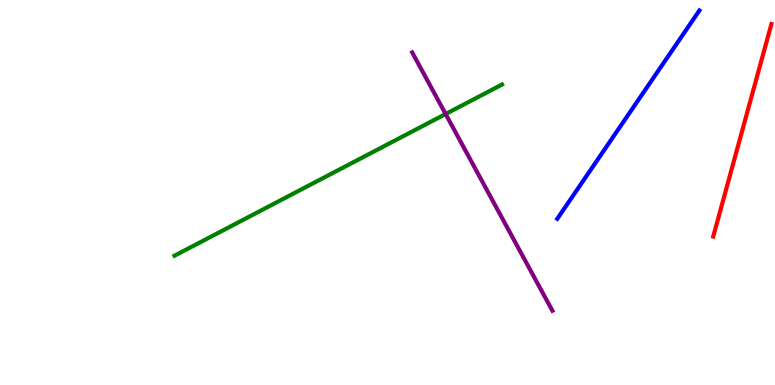[{'lines': ['blue', 'red'], 'intersections': []}, {'lines': ['green', 'red'], 'intersections': []}, {'lines': ['purple', 'red'], 'intersections': []}, {'lines': ['blue', 'green'], 'intersections': []}, {'lines': ['blue', 'purple'], 'intersections': []}, {'lines': ['green', 'purple'], 'intersections': [{'x': 5.75, 'y': 7.04}]}]